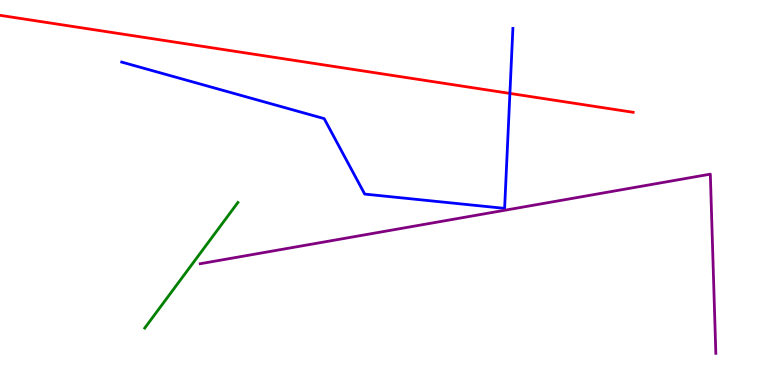[{'lines': ['blue', 'red'], 'intersections': [{'x': 6.58, 'y': 7.57}]}, {'lines': ['green', 'red'], 'intersections': []}, {'lines': ['purple', 'red'], 'intersections': []}, {'lines': ['blue', 'green'], 'intersections': []}, {'lines': ['blue', 'purple'], 'intersections': []}, {'lines': ['green', 'purple'], 'intersections': []}]